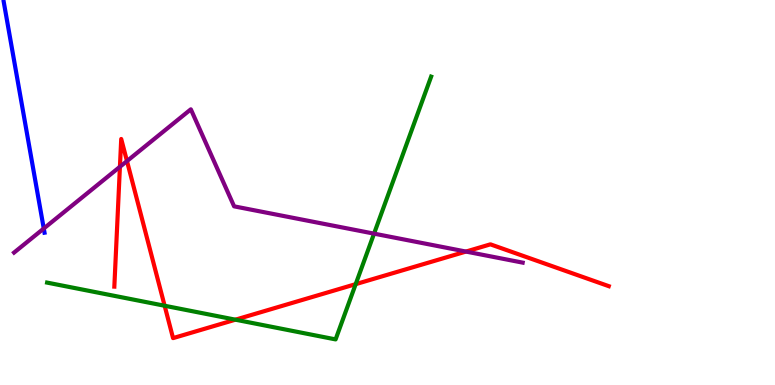[{'lines': ['blue', 'red'], 'intersections': []}, {'lines': ['green', 'red'], 'intersections': [{'x': 2.12, 'y': 2.06}, {'x': 3.04, 'y': 1.7}, {'x': 4.59, 'y': 2.62}]}, {'lines': ['purple', 'red'], 'intersections': [{'x': 1.55, 'y': 5.67}, {'x': 1.64, 'y': 5.82}, {'x': 6.01, 'y': 3.47}]}, {'lines': ['blue', 'green'], 'intersections': []}, {'lines': ['blue', 'purple'], 'intersections': [{'x': 0.565, 'y': 4.06}]}, {'lines': ['green', 'purple'], 'intersections': [{'x': 4.83, 'y': 3.93}]}]